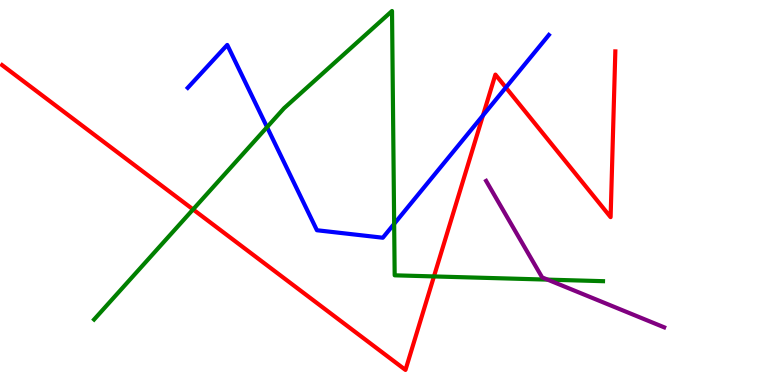[{'lines': ['blue', 'red'], 'intersections': [{'x': 6.23, 'y': 7.0}, {'x': 6.53, 'y': 7.73}]}, {'lines': ['green', 'red'], 'intersections': [{'x': 2.49, 'y': 4.56}, {'x': 5.6, 'y': 2.82}]}, {'lines': ['purple', 'red'], 'intersections': []}, {'lines': ['blue', 'green'], 'intersections': [{'x': 3.45, 'y': 6.7}, {'x': 5.09, 'y': 4.18}]}, {'lines': ['blue', 'purple'], 'intersections': []}, {'lines': ['green', 'purple'], 'intersections': [{'x': 7.07, 'y': 2.74}]}]